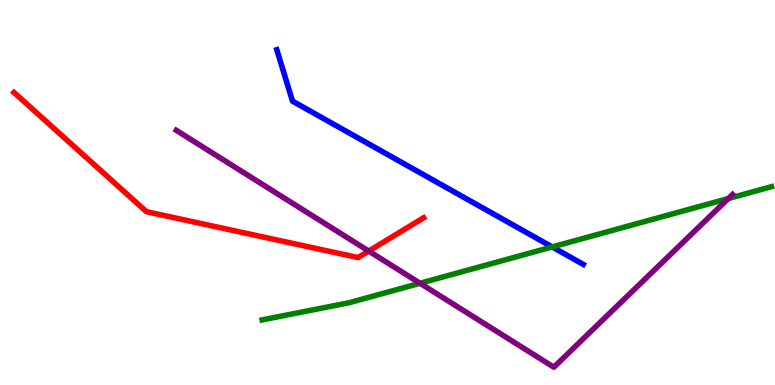[{'lines': ['blue', 'red'], 'intersections': []}, {'lines': ['green', 'red'], 'intersections': []}, {'lines': ['purple', 'red'], 'intersections': [{'x': 4.76, 'y': 3.48}]}, {'lines': ['blue', 'green'], 'intersections': [{'x': 7.13, 'y': 3.59}]}, {'lines': ['blue', 'purple'], 'intersections': []}, {'lines': ['green', 'purple'], 'intersections': [{'x': 5.42, 'y': 2.64}, {'x': 9.4, 'y': 4.84}]}]